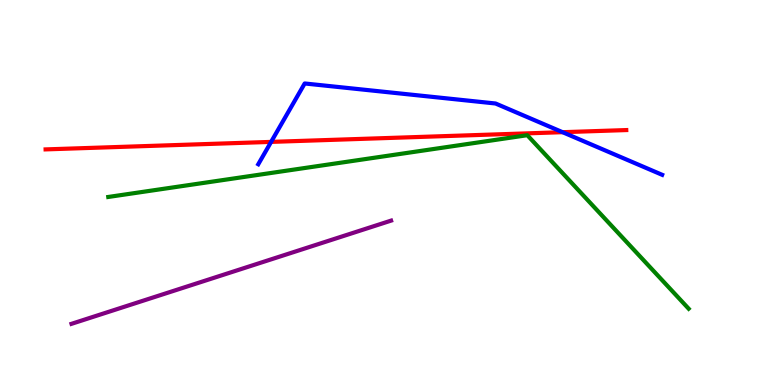[{'lines': ['blue', 'red'], 'intersections': [{'x': 3.5, 'y': 6.31}, {'x': 7.26, 'y': 6.57}]}, {'lines': ['green', 'red'], 'intersections': []}, {'lines': ['purple', 'red'], 'intersections': []}, {'lines': ['blue', 'green'], 'intersections': []}, {'lines': ['blue', 'purple'], 'intersections': []}, {'lines': ['green', 'purple'], 'intersections': []}]